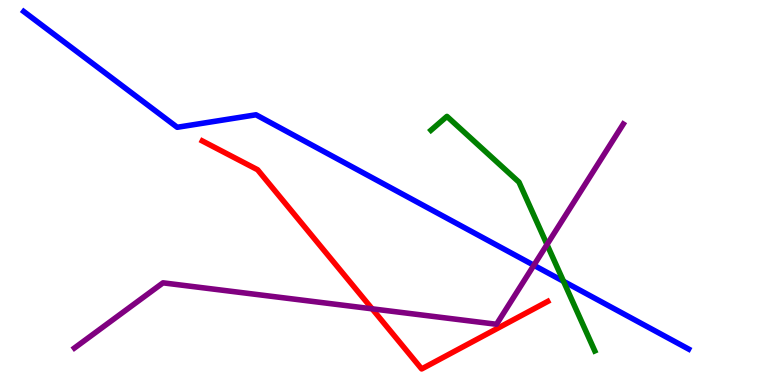[{'lines': ['blue', 'red'], 'intersections': []}, {'lines': ['green', 'red'], 'intersections': []}, {'lines': ['purple', 'red'], 'intersections': [{'x': 4.8, 'y': 1.98}]}, {'lines': ['blue', 'green'], 'intersections': [{'x': 7.27, 'y': 2.69}]}, {'lines': ['blue', 'purple'], 'intersections': [{'x': 6.89, 'y': 3.11}]}, {'lines': ['green', 'purple'], 'intersections': [{'x': 7.06, 'y': 3.65}]}]